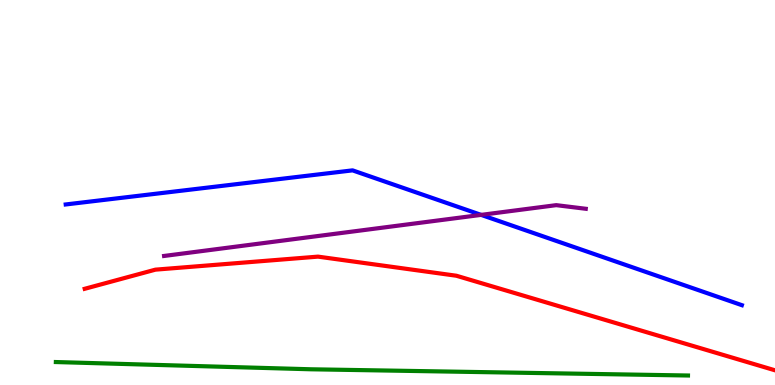[{'lines': ['blue', 'red'], 'intersections': []}, {'lines': ['green', 'red'], 'intersections': []}, {'lines': ['purple', 'red'], 'intersections': []}, {'lines': ['blue', 'green'], 'intersections': []}, {'lines': ['blue', 'purple'], 'intersections': [{'x': 6.21, 'y': 4.42}]}, {'lines': ['green', 'purple'], 'intersections': []}]